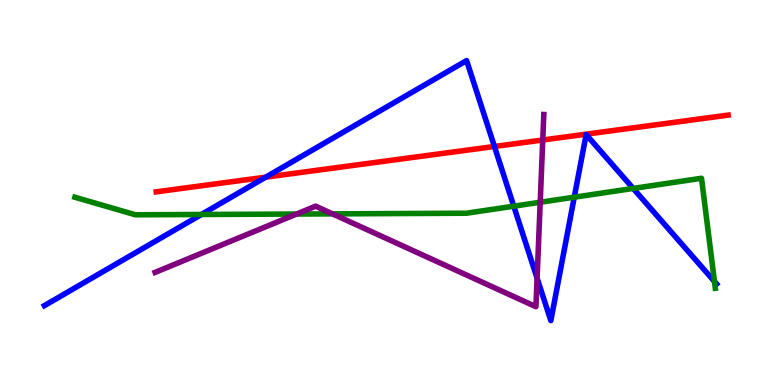[{'lines': ['blue', 'red'], 'intersections': [{'x': 3.43, 'y': 5.4}, {'x': 6.38, 'y': 6.2}]}, {'lines': ['green', 'red'], 'intersections': []}, {'lines': ['purple', 'red'], 'intersections': [{'x': 7.0, 'y': 6.36}]}, {'lines': ['blue', 'green'], 'intersections': [{'x': 2.6, 'y': 4.43}, {'x': 6.63, 'y': 4.64}, {'x': 7.41, 'y': 4.88}, {'x': 8.17, 'y': 5.11}, {'x': 9.22, 'y': 2.69}]}, {'lines': ['blue', 'purple'], 'intersections': [{'x': 6.93, 'y': 2.77}]}, {'lines': ['green', 'purple'], 'intersections': [{'x': 3.83, 'y': 4.44}, {'x': 4.29, 'y': 4.45}, {'x': 6.97, 'y': 4.75}]}]